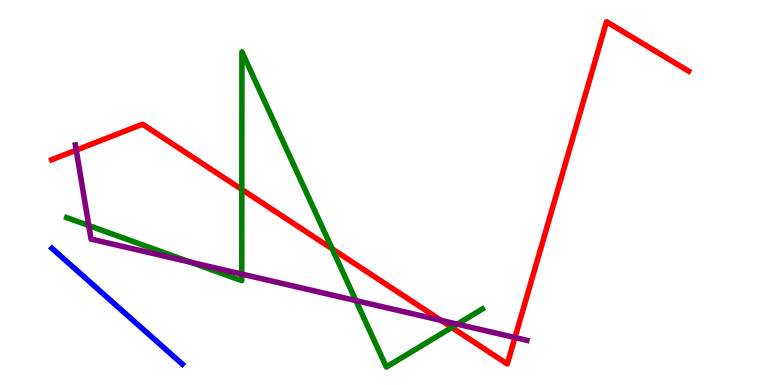[{'lines': ['blue', 'red'], 'intersections': []}, {'lines': ['green', 'red'], 'intersections': [{'x': 3.12, 'y': 5.08}, {'x': 4.29, 'y': 3.54}, {'x': 5.83, 'y': 1.49}]}, {'lines': ['purple', 'red'], 'intersections': [{'x': 0.984, 'y': 6.1}, {'x': 5.69, 'y': 1.68}, {'x': 6.64, 'y': 1.23}]}, {'lines': ['blue', 'green'], 'intersections': []}, {'lines': ['blue', 'purple'], 'intersections': []}, {'lines': ['green', 'purple'], 'intersections': [{'x': 1.15, 'y': 4.14}, {'x': 2.46, 'y': 3.19}, {'x': 3.12, 'y': 2.88}, {'x': 4.59, 'y': 2.19}, {'x': 5.9, 'y': 1.58}]}]